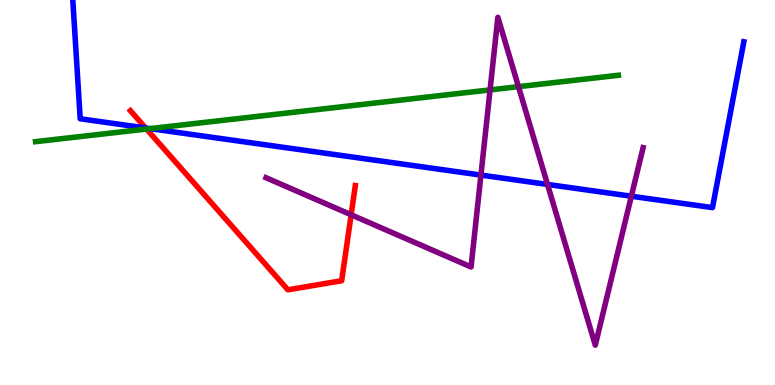[{'lines': ['blue', 'red'], 'intersections': [{'x': 1.88, 'y': 6.68}]}, {'lines': ['green', 'red'], 'intersections': [{'x': 1.89, 'y': 6.65}]}, {'lines': ['purple', 'red'], 'intersections': [{'x': 4.53, 'y': 4.42}]}, {'lines': ['blue', 'green'], 'intersections': [{'x': 1.94, 'y': 6.66}]}, {'lines': ['blue', 'purple'], 'intersections': [{'x': 6.21, 'y': 5.45}, {'x': 7.06, 'y': 5.21}, {'x': 8.15, 'y': 4.9}]}, {'lines': ['green', 'purple'], 'intersections': [{'x': 6.32, 'y': 7.67}, {'x': 6.69, 'y': 7.75}]}]